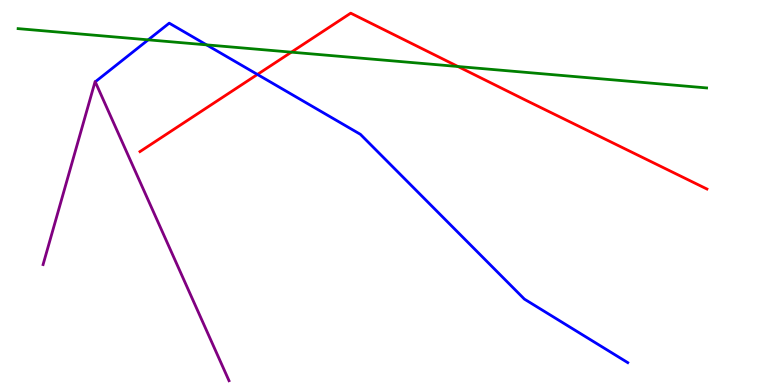[{'lines': ['blue', 'red'], 'intersections': [{'x': 3.32, 'y': 8.07}]}, {'lines': ['green', 'red'], 'intersections': [{'x': 3.76, 'y': 8.65}, {'x': 5.91, 'y': 8.27}]}, {'lines': ['purple', 'red'], 'intersections': []}, {'lines': ['blue', 'green'], 'intersections': [{'x': 1.91, 'y': 8.97}, {'x': 2.66, 'y': 8.83}]}, {'lines': ['blue', 'purple'], 'intersections': []}, {'lines': ['green', 'purple'], 'intersections': []}]